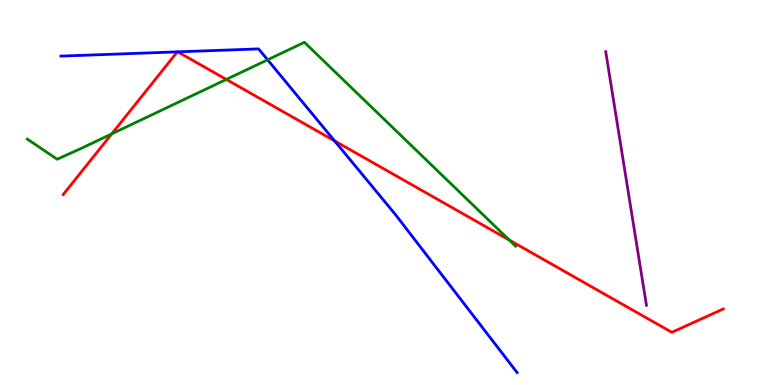[{'lines': ['blue', 'red'], 'intersections': [{'x': 2.29, 'y': 8.65}, {'x': 2.29, 'y': 8.65}, {'x': 4.32, 'y': 6.34}]}, {'lines': ['green', 'red'], 'intersections': [{'x': 1.44, 'y': 6.52}, {'x': 2.92, 'y': 7.94}, {'x': 6.57, 'y': 3.77}]}, {'lines': ['purple', 'red'], 'intersections': []}, {'lines': ['blue', 'green'], 'intersections': [{'x': 3.45, 'y': 8.45}]}, {'lines': ['blue', 'purple'], 'intersections': []}, {'lines': ['green', 'purple'], 'intersections': []}]